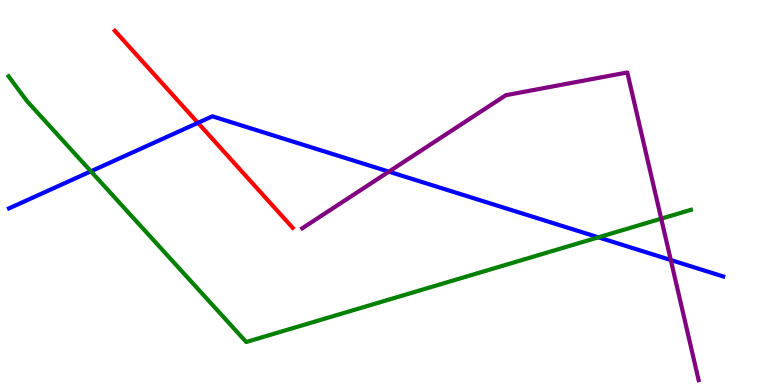[{'lines': ['blue', 'red'], 'intersections': [{'x': 2.55, 'y': 6.81}]}, {'lines': ['green', 'red'], 'intersections': []}, {'lines': ['purple', 'red'], 'intersections': []}, {'lines': ['blue', 'green'], 'intersections': [{'x': 1.17, 'y': 5.55}, {'x': 7.72, 'y': 3.84}]}, {'lines': ['blue', 'purple'], 'intersections': [{'x': 5.02, 'y': 5.54}, {'x': 8.66, 'y': 3.25}]}, {'lines': ['green', 'purple'], 'intersections': [{'x': 8.53, 'y': 4.32}]}]